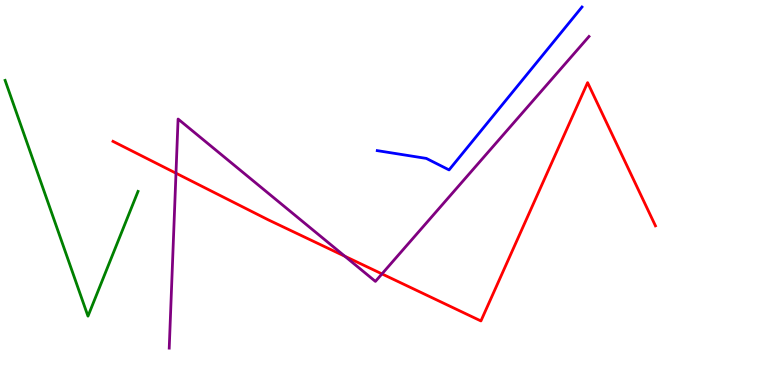[{'lines': ['blue', 'red'], 'intersections': []}, {'lines': ['green', 'red'], 'intersections': []}, {'lines': ['purple', 'red'], 'intersections': [{'x': 2.27, 'y': 5.5}, {'x': 4.45, 'y': 3.34}, {'x': 4.93, 'y': 2.89}]}, {'lines': ['blue', 'green'], 'intersections': []}, {'lines': ['blue', 'purple'], 'intersections': []}, {'lines': ['green', 'purple'], 'intersections': []}]